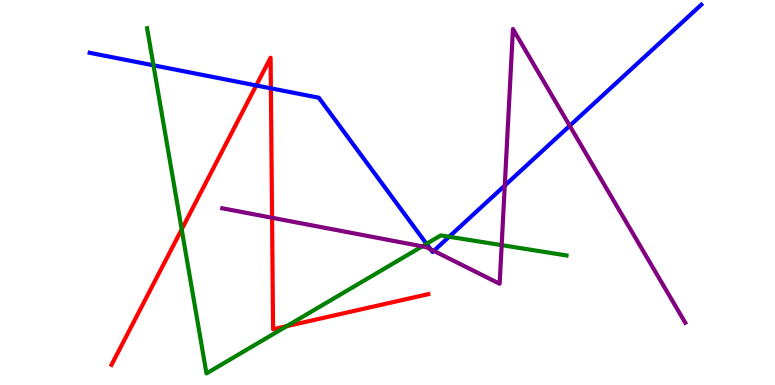[{'lines': ['blue', 'red'], 'intersections': [{'x': 3.31, 'y': 7.78}, {'x': 3.5, 'y': 7.71}]}, {'lines': ['green', 'red'], 'intersections': [{'x': 2.34, 'y': 4.04}, {'x': 3.7, 'y': 1.53}]}, {'lines': ['purple', 'red'], 'intersections': [{'x': 3.51, 'y': 4.34}]}, {'lines': ['blue', 'green'], 'intersections': [{'x': 1.98, 'y': 8.3}, {'x': 5.5, 'y': 3.67}, {'x': 5.8, 'y': 3.85}]}, {'lines': ['blue', 'purple'], 'intersections': [{'x': 5.55, 'y': 3.53}, {'x': 5.6, 'y': 3.48}, {'x': 6.51, 'y': 5.18}, {'x': 7.35, 'y': 6.73}]}, {'lines': ['green', 'purple'], 'intersections': [{'x': 5.45, 'y': 3.6}, {'x': 6.47, 'y': 3.63}]}]